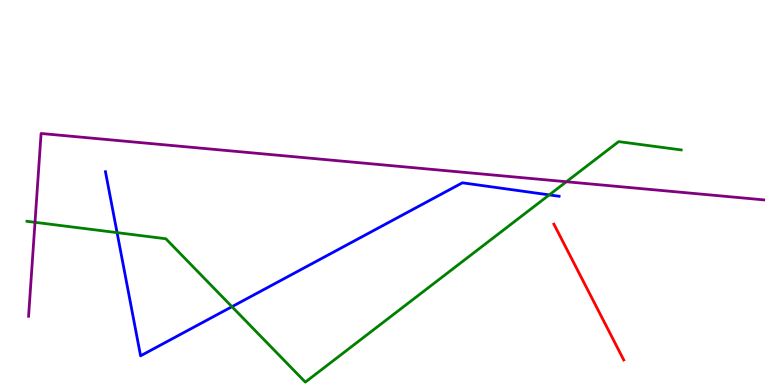[{'lines': ['blue', 'red'], 'intersections': []}, {'lines': ['green', 'red'], 'intersections': []}, {'lines': ['purple', 'red'], 'intersections': []}, {'lines': ['blue', 'green'], 'intersections': [{'x': 1.51, 'y': 3.96}, {'x': 2.99, 'y': 2.03}, {'x': 7.09, 'y': 4.94}]}, {'lines': ['blue', 'purple'], 'intersections': []}, {'lines': ['green', 'purple'], 'intersections': [{'x': 0.452, 'y': 4.23}, {'x': 7.31, 'y': 5.28}]}]